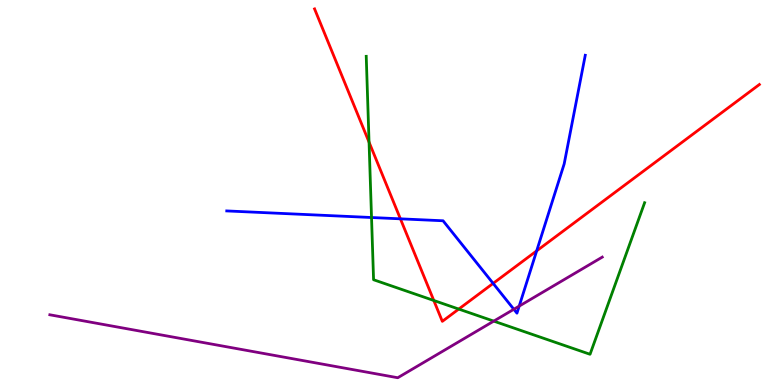[{'lines': ['blue', 'red'], 'intersections': [{'x': 5.17, 'y': 4.32}, {'x': 6.36, 'y': 2.64}, {'x': 6.92, 'y': 3.48}]}, {'lines': ['green', 'red'], 'intersections': [{'x': 4.76, 'y': 6.31}, {'x': 5.6, 'y': 2.2}, {'x': 5.92, 'y': 1.97}]}, {'lines': ['purple', 'red'], 'intersections': []}, {'lines': ['blue', 'green'], 'intersections': [{'x': 4.79, 'y': 4.35}]}, {'lines': ['blue', 'purple'], 'intersections': [{'x': 6.63, 'y': 1.97}, {'x': 6.7, 'y': 2.05}]}, {'lines': ['green', 'purple'], 'intersections': [{'x': 6.37, 'y': 1.66}]}]